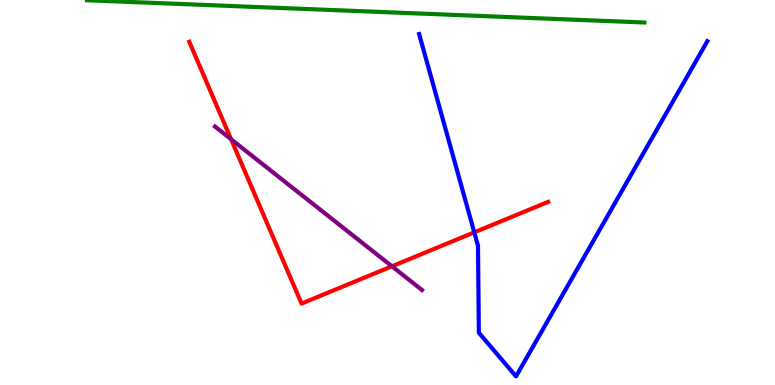[{'lines': ['blue', 'red'], 'intersections': [{'x': 6.12, 'y': 3.97}]}, {'lines': ['green', 'red'], 'intersections': []}, {'lines': ['purple', 'red'], 'intersections': [{'x': 2.98, 'y': 6.38}, {'x': 5.06, 'y': 3.08}]}, {'lines': ['blue', 'green'], 'intersections': []}, {'lines': ['blue', 'purple'], 'intersections': []}, {'lines': ['green', 'purple'], 'intersections': []}]